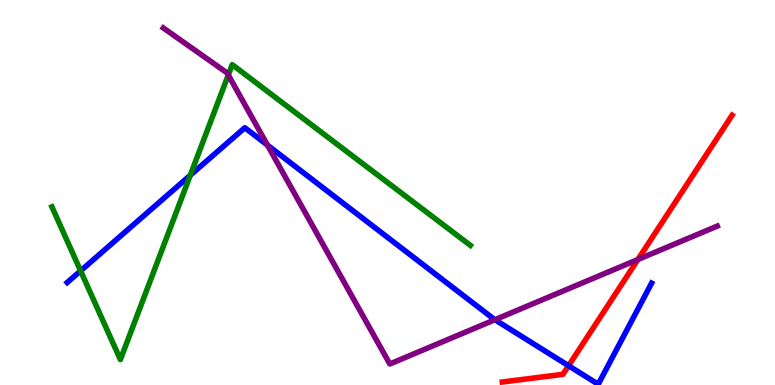[{'lines': ['blue', 'red'], 'intersections': [{'x': 7.34, 'y': 0.501}]}, {'lines': ['green', 'red'], 'intersections': []}, {'lines': ['purple', 'red'], 'intersections': [{'x': 8.23, 'y': 3.26}]}, {'lines': ['blue', 'green'], 'intersections': [{'x': 1.04, 'y': 2.97}, {'x': 2.46, 'y': 5.45}]}, {'lines': ['blue', 'purple'], 'intersections': [{'x': 3.45, 'y': 6.23}, {'x': 6.39, 'y': 1.7}]}, {'lines': ['green', 'purple'], 'intersections': [{'x': 2.95, 'y': 8.05}]}]